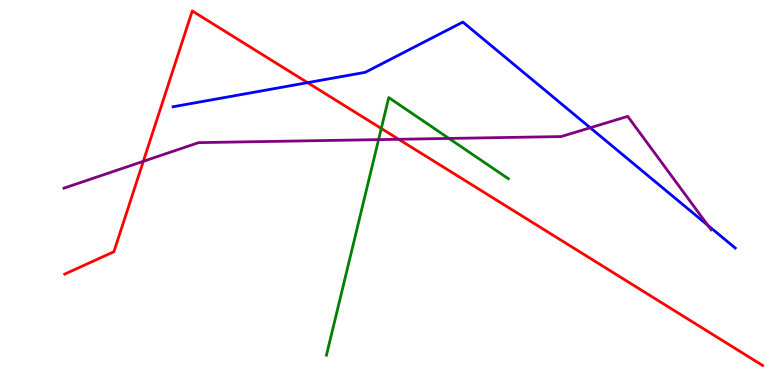[{'lines': ['blue', 'red'], 'intersections': [{'x': 3.97, 'y': 7.85}]}, {'lines': ['green', 'red'], 'intersections': [{'x': 4.92, 'y': 6.66}]}, {'lines': ['purple', 'red'], 'intersections': [{'x': 1.85, 'y': 5.81}, {'x': 5.14, 'y': 6.38}]}, {'lines': ['blue', 'green'], 'intersections': []}, {'lines': ['blue', 'purple'], 'intersections': [{'x': 7.62, 'y': 6.68}, {'x': 9.13, 'y': 4.15}]}, {'lines': ['green', 'purple'], 'intersections': [{'x': 4.88, 'y': 6.37}, {'x': 5.79, 'y': 6.4}]}]